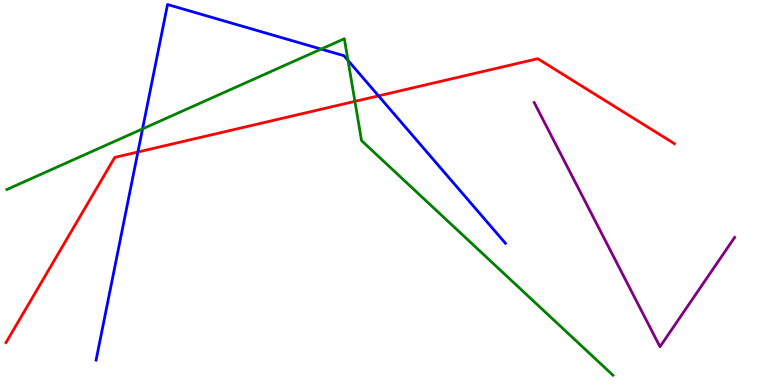[{'lines': ['blue', 'red'], 'intersections': [{'x': 1.78, 'y': 6.05}, {'x': 4.88, 'y': 7.51}]}, {'lines': ['green', 'red'], 'intersections': [{'x': 4.58, 'y': 7.37}]}, {'lines': ['purple', 'red'], 'intersections': []}, {'lines': ['blue', 'green'], 'intersections': [{'x': 1.84, 'y': 6.65}, {'x': 4.14, 'y': 8.72}, {'x': 4.49, 'y': 8.43}]}, {'lines': ['blue', 'purple'], 'intersections': []}, {'lines': ['green', 'purple'], 'intersections': []}]